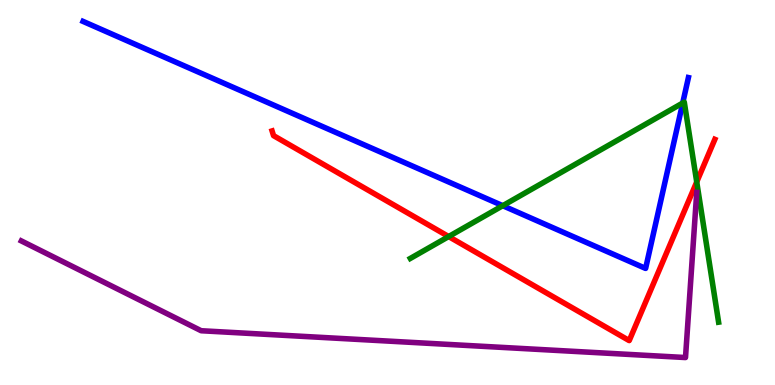[{'lines': ['blue', 'red'], 'intersections': []}, {'lines': ['green', 'red'], 'intersections': [{'x': 5.79, 'y': 3.86}, {'x': 8.99, 'y': 5.27}]}, {'lines': ['purple', 'red'], 'intersections': []}, {'lines': ['blue', 'green'], 'intersections': [{'x': 6.49, 'y': 4.66}, {'x': 8.81, 'y': 7.32}]}, {'lines': ['blue', 'purple'], 'intersections': []}, {'lines': ['green', 'purple'], 'intersections': []}]